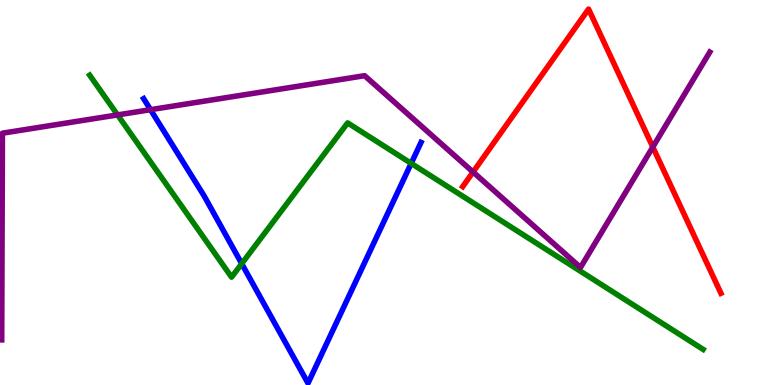[{'lines': ['blue', 'red'], 'intersections': []}, {'lines': ['green', 'red'], 'intersections': []}, {'lines': ['purple', 'red'], 'intersections': [{'x': 6.1, 'y': 5.53}, {'x': 8.42, 'y': 6.18}]}, {'lines': ['blue', 'green'], 'intersections': [{'x': 3.12, 'y': 3.15}, {'x': 5.31, 'y': 5.76}]}, {'lines': ['blue', 'purple'], 'intersections': [{'x': 1.94, 'y': 7.15}]}, {'lines': ['green', 'purple'], 'intersections': [{'x': 1.52, 'y': 7.02}]}]